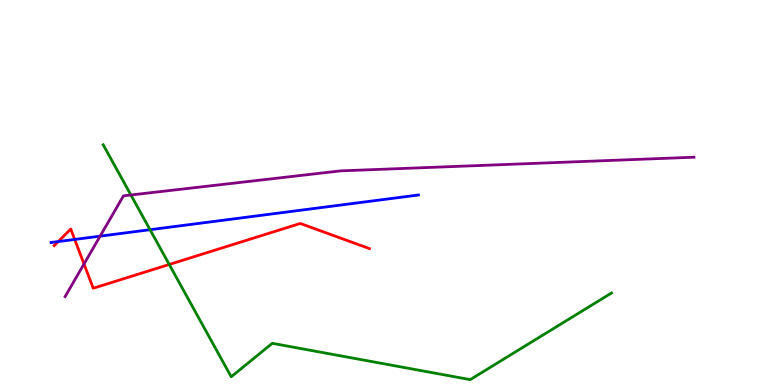[{'lines': ['blue', 'red'], 'intersections': [{'x': 0.752, 'y': 3.73}, {'x': 0.964, 'y': 3.78}]}, {'lines': ['green', 'red'], 'intersections': [{'x': 2.18, 'y': 3.13}]}, {'lines': ['purple', 'red'], 'intersections': [{'x': 1.08, 'y': 3.14}]}, {'lines': ['blue', 'green'], 'intersections': [{'x': 1.94, 'y': 4.03}]}, {'lines': ['blue', 'purple'], 'intersections': [{'x': 1.29, 'y': 3.87}]}, {'lines': ['green', 'purple'], 'intersections': [{'x': 1.69, 'y': 4.94}]}]